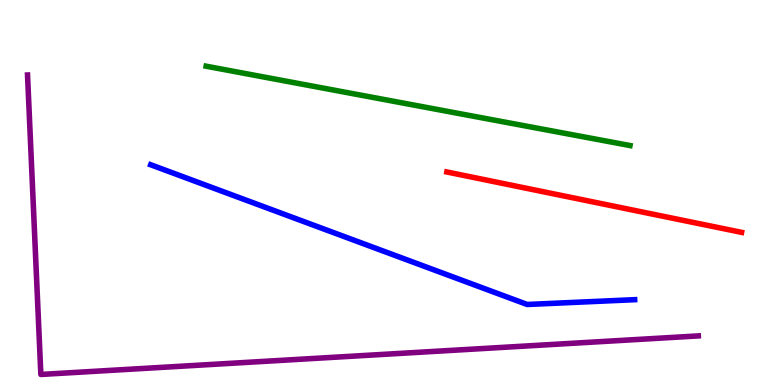[{'lines': ['blue', 'red'], 'intersections': []}, {'lines': ['green', 'red'], 'intersections': []}, {'lines': ['purple', 'red'], 'intersections': []}, {'lines': ['blue', 'green'], 'intersections': []}, {'lines': ['blue', 'purple'], 'intersections': []}, {'lines': ['green', 'purple'], 'intersections': []}]